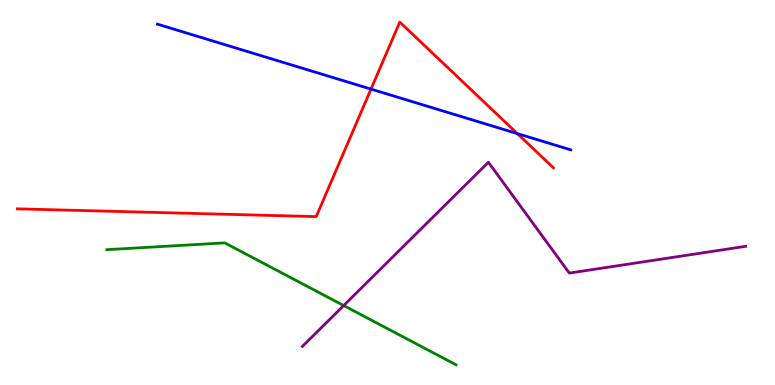[{'lines': ['blue', 'red'], 'intersections': [{'x': 4.79, 'y': 7.69}, {'x': 6.68, 'y': 6.53}]}, {'lines': ['green', 'red'], 'intersections': []}, {'lines': ['purple', 'red'], 'intersections': []}, {'lines': ['blue', 'green'], 'intersections': []}, {'lines': ['blue', 'purple'], 'intersections': []}, {'lines': ['green', 'purple'], 'intersections': [{'x': 4.43, 'y': 2.06}]}]